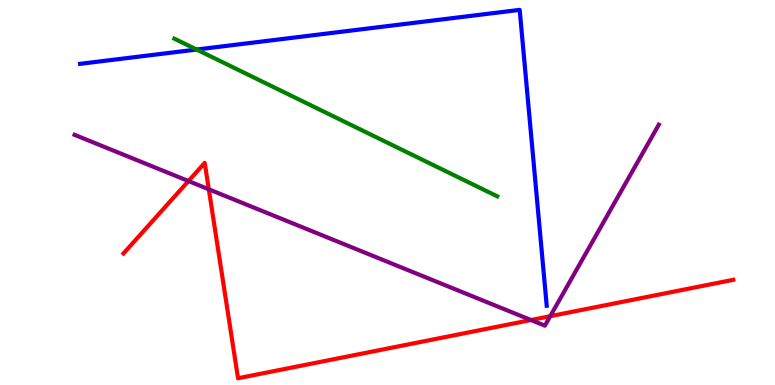[{'lines': ['blue', 'red'], 'intersections': []}, {'lines': ['green', 'red'], 'intersections': []}, {'lines': ['purple', 'red'], 'intersections': [{'x': 2.43, 'y': 5.3}, {'x': 2.69, 'y': 5.08}, {'x': 6.85, 'y': 1.69}, {'x': 7.1, 'y': 1.79}]}, {'lines': ['blue', 'green'], 'intersections': [{'x': 2.54, 'y': 8.71}]}, {'lines': ['blue', 'purple'], 'intersections': []}, {'lines': ['green', 'purple'], 'intersections': []}]